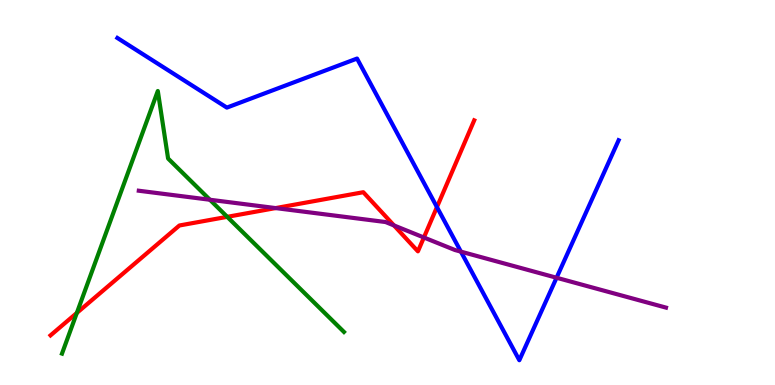[{'lines': ['blue', 'red'], 'intersections': [{'x': 5.64, 'y': 4.62}]}, {'lines': ['green', 'red'], 'intersections': [{'x': 0.991, 'y': 1.87}, {'x': 2.93, 'y': 4.37}]}, {'lines': ['purple', 'red'], 'intersections': [{'x': 3.56, 'y': 4.6}, {'x': 5.08, 'y': 4.14}, {'x': 5.47, 'y': 3.83}]}, {'lines': ['blue', 'green'], 'intersections': []}, {'lines': ['blue', 'purple'], 'intersections': [{'x': 5.95, 'y': 3.46}, {'x': 7.18, 'y': 2.79}]}, {'lines': ['green', 'purple'], 'intersections': [{'x': 2.71, 'y': 4.81}]}]